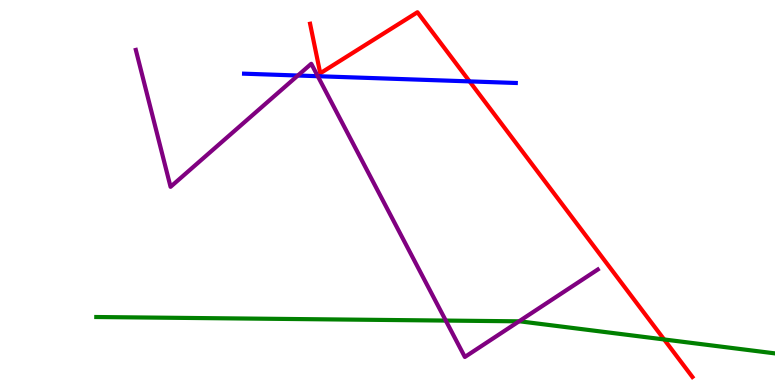[{'lines': ['blue', 'red'], 'intersections': [{'x': 6.06, 'y': 7.89}]}, {'lines': ['green', 'red'], 'intersections': [{'x': 8.57, 'y': 1.18}]}, {'lines': ['purple', 'red'], 'intersections': []}, {'lines': ['blue', 'green'], 'intersections': []}, {'lines': ['blue', 'purple'], 'intersections': [{'x': 3.84, 'y': 8.04}, {'x': 4.1, 'y': 8.02}]}, {'lines': ['green', 'purple'], 'intersections': [{'x': 5.75, 'y': 1.67}, {'x': 6.7, 'y': 1.65}]}]